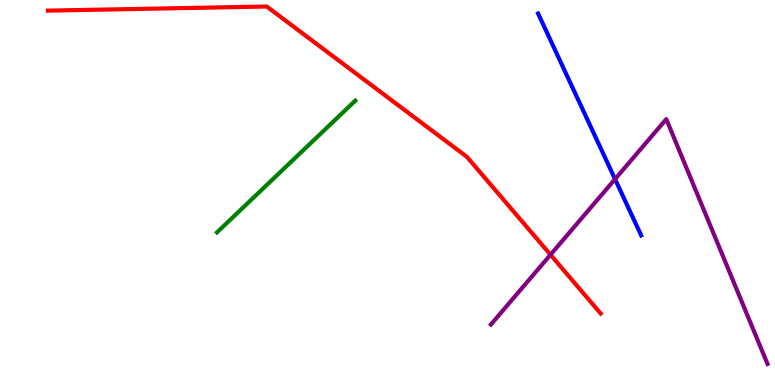[{'lines': ['blue', 'red'], 'intersections': []}, {'lines': ['green', 'red'], 'intersections': []}, {'lines': ['purple', 'red'], 'intersections': [{'x': 7.1, 'y': 3.38}]}, {'lines': ['blue', 'green'], 'intersections': []}, {'lines': ['blue', 'purple'], 'intersections': [{'x': 7.94, 'y': 5.35}]}, {'lines': ['green', 'purple'], 'intersections': []}]